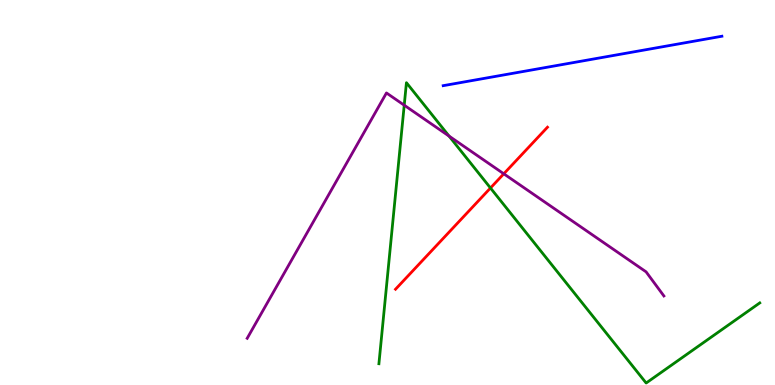[{'lines': ['blue', 'red'], 'intersections': []}, {'lines': ['green', 'red'], 'intersections': [{'x': 6.33, 'y': 5.12}]}, {'lines': ['purple', 'red'], 'intersections': [{'x': 6.5, 'y': 5.49}]}, {'lines': ['blue', 'green'], 'intersections': []}, {'lines': ['blue', 'purple'], 'intersections': []}, {'lines': ['green', 'purple'], 'intersections': [{'x': 5.22, 'y': 7.27}, {'x': 5.79, 'y': 6.47}]}]